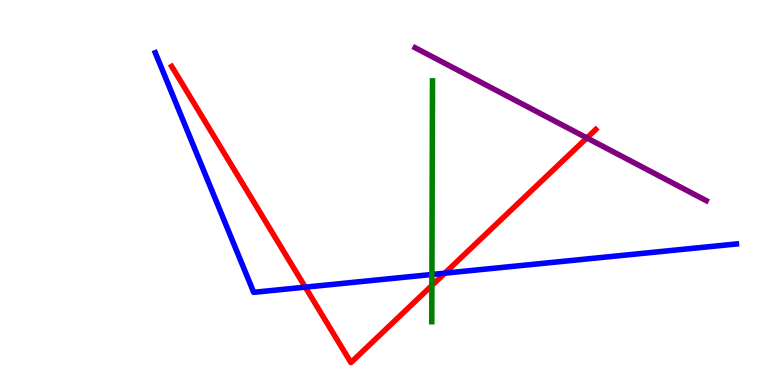[{'lines': ['blue', 'red'], 'intersections': [{'x': 3.94, 'y': 2.54}, {'x': 5.74, 'y': 2.9}]}, {'lines': ['green', 'red'], 'intersections': [{'x': 5.57, 'y': 2.59}]}, {'lines': ['purple', 'red'], 'intersections': [{'x': 7.57, 'y': 6.42}]}, {'lines': ['blue', 'green'], 'intersections': [{'x': 5.57, 'y': 2.87}]}, {'lines': ['blue', 'purple'], 'intersections': []}, {'lines': ['green', 'purple'], 'intersections': []}]